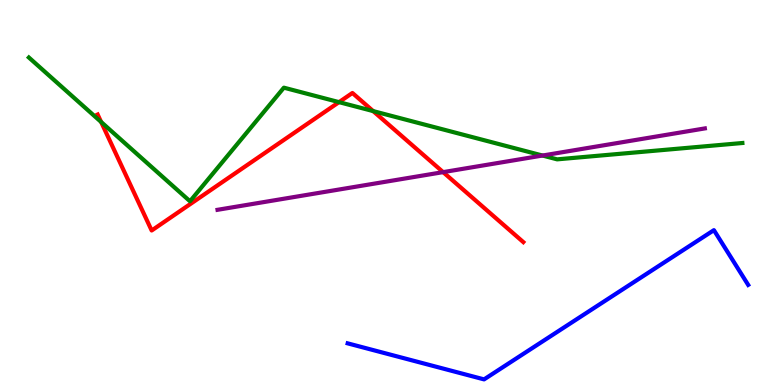[{'lines': ['blue', 'red'], 'intersections': []}, {'lines': ['green', 'red'], 'intersections': [{'x': 1.3, 'y': 6.83}, {'x': 4.37, 'y': 7.35}, {'x': 4.82, 'y': 7.11}]}, {'lines': ['purple', 'red'], 'intersections': [{'x': 5.72, 'y': 5.53}]}, {'lines': ['blue', 'green'], 'intersections': []}, {'lines': ['blue', 'purple'], 'intersections': []}, {'lines': ['green', 'purple'], 'intersections': [{'x': 7.0, 'y': 5.96}]}]